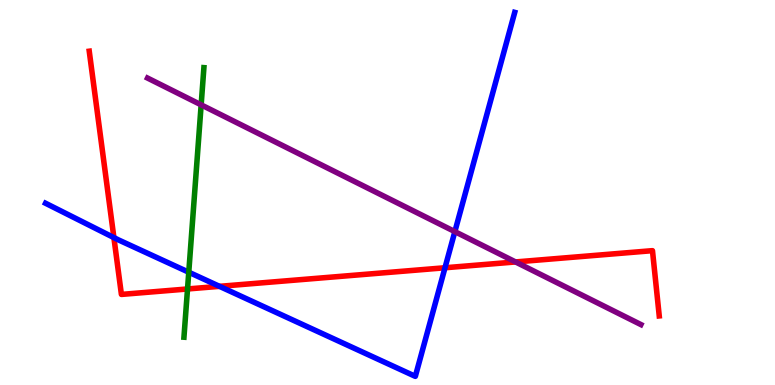[{'lines': ['blue', 'red'], 'intersections': [{'x': 1.47, 'y': 3.83}, {'x': 2.83, 'y': 2.56}, {'x': 5.74, 'y': 3.05}]}, {'lines': ['green', 'red'], 'intersections': [{'x': 2.42, 'y': 2.49}]}, {'lines': ['purple', 'red'], 'intersections': [{'x': 6.65, 'y': 3.2}]}, {'lines': ['blue', 'green'], 'intersections': [{'x': 2.44, 'y': 2.93}]}, {'lines': ['blue', 'purple'], 'intersections': [{'x': 5.87, 'y': 3.98}]}, {'lines': ['green', 'purple'], 'intersections': [{'x': 2.6, 'y': 7.28}]}]